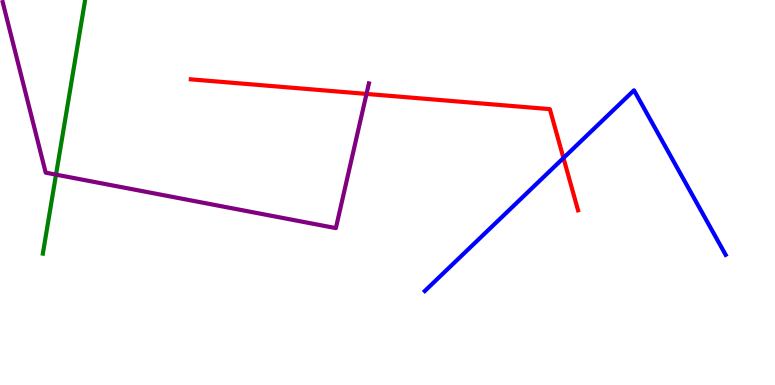[{'lines': ['blue', 'red'], 'intersections': [{'x': 7.27, 'y': 5.9}]}, {'lines': ['green', 'red'], 'intersections': []}, {'lines': ['purple', 'red'], 'intersections': [{'x': 4.73, 'y': 7.56}]}, {'lines': ['blue', 'green'], 'intersections': []}, {'lines': ['blue', 'purple'], 'intersections': []}, {'lines': ['green', 'purple'], 'intersections': [{'x': 0.723, 'y': 5.46}]}]